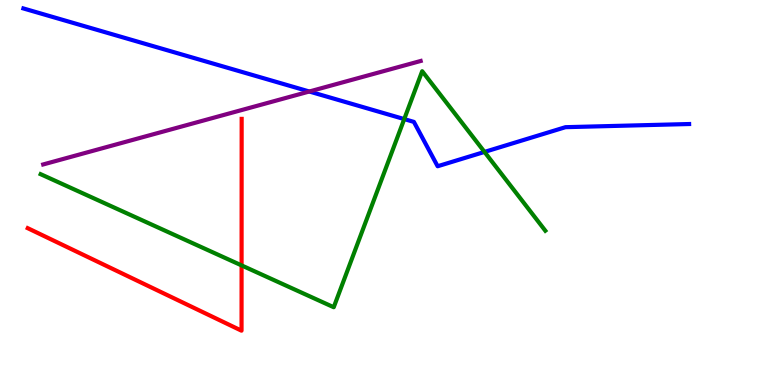[{'lines': ['blue', 'red'], 'intersections': []}, {'lines': ['green', 'red'], 'intersections': [{'x': 3.12, 'y': 3.11}]}, {'lines': ['purple', 'red'], 'intersections': []}, {'lines': ['blue', 'green'], 'intersections': [{'x': 5.22, 'y': 6.91}, {'x': 6.25, 'y': 6.05}]}, {'lines': ['blue', 'purple'], 'intersections': [{'x': 3.99, 'y': 7.62}]}, {'lines': ['green', 'purple'], 'intersections': []}]